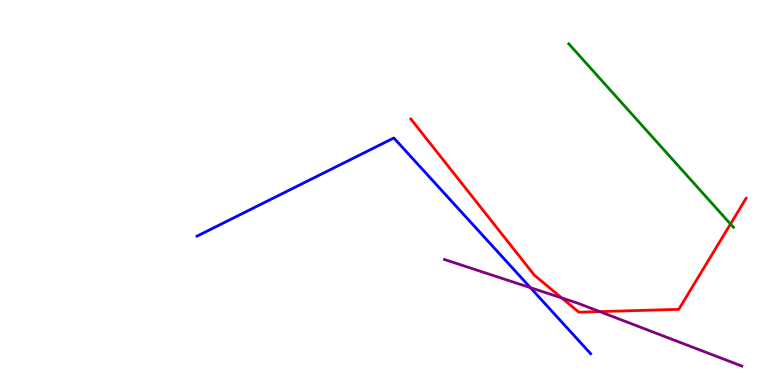[{'lines': ['blue', 'red'], 'intersections': []}, {'lines': ['green', 'red'], 'intersections': [{'x': 9.43, 'y': 4.18}]}, {'lines': ['purple', 'red'], 'intersections': [{'x': 7.25, 'y': 2.26}, {'x': 7.74, 'y': 1.91}]}, {'lines': ['blue', 'green'], 'intersections': []}, {'lines': ['blue', 'purple'], 'intersections': [{'x': 6.84, 'y': 2.53}]}, {'lines': ['green', 'purple'], 'intersections': []}]